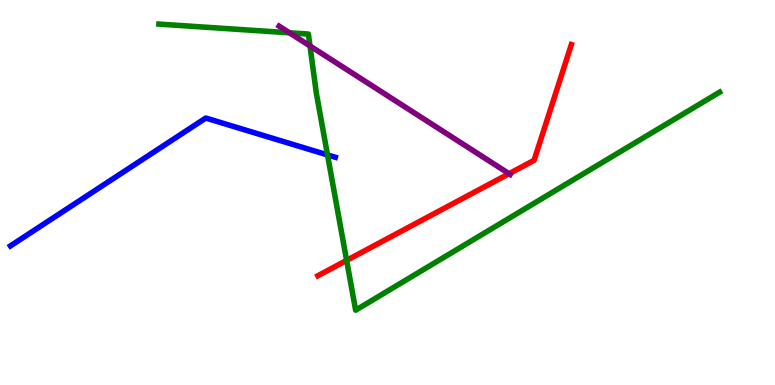[{'lines': ['blue', 'red'], 'intersections': []}, {'lines': ['green', 'red'], 'intersections': [{'x': 4.47, 'y': 3.24}]}, {'lines': ['purple', 'red'], 'intersections': [{'x': 6.57, 'y': 5.49}]}, {'lines': ['blue', 'green'], 'intersections': [{'x': 4.23, 'y': 5.98}]}, {'lines': ['blue', 'purple'], 'intersections': []}, {'lines': ['green', 'purple'], 'intersections': [{'x': 3.74, 'y': 9.15}, {'x': 4.0, 'y': 8.81}]}]